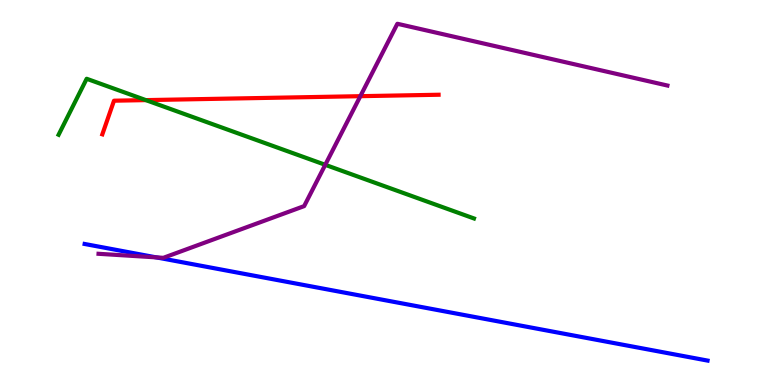[{'lines': ['blue', 'red'], 'intersections': []}, {'lines': ['green', 'red'], 'intersections': [{'x': 1.88, 'y': 7.4}]}, {'lines': ['purple', 'red'], 'intersections': [{'x': 4.65, 'y': 7.5}]}, {'lines': ['blue', 'green'], 'intersections': []}, {'lines': ['blue', 'purple'], 'intersections': [{'x': 2.02, 'y': 3.31}]}, {'lines': ['green', 'purple'], 'intersections': [{'x': 4.2, 'y': 5.72}]}]